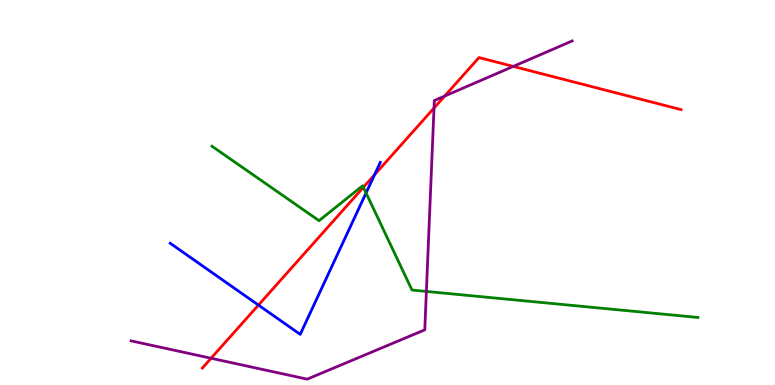[{'lines': ['blue', 'red'], 'intersections': [{'x': 3.33, 'y': 2.08}, {'x': 4.83, 'y': 5.46}]}, {'lines': ['green', 'red'], 'intersections': [{'x': 4.69, 'y': 5.14}]}, {'lines': ['purple', 'red'], 'intersections': [{'x': 2.72, 'y': 0.695}, {'x': 5.6, 'y': 7.19}, {'x': 5.74, 'y': 7.5}, {'x': 6.62, 'y': 8.28}]}, {'lines': ['blue', 'green'], 'intersections': [{'x': 4.72, 'y': 4.99}]}, {'lines': ['blue', 'purple'], 'intersections': []}, {'lines': ['green', 'purple'], 'intersections': [{'x': 5.5, 'y': 2.43}]}]